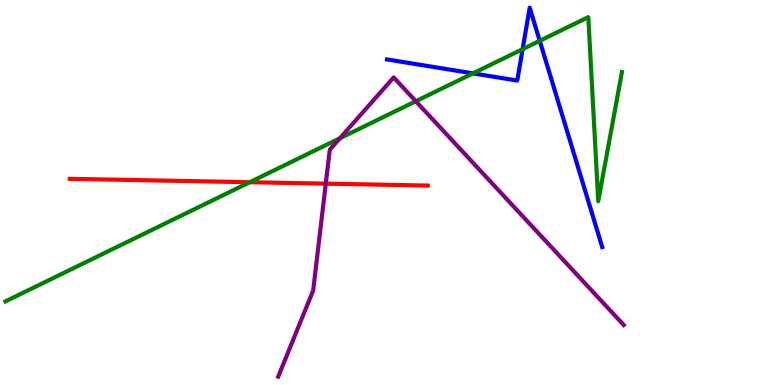[{'lines': ['blue', 'red'], 'intersections': []}, {'lines': ['green', 'red'], 'intersections': [{'x': 3.22, 'y': 5.27}]}, {'lines': ['purple', 'red'], 'intersections': [{'x': 4.2, 'y': 5.23}]}, {'lines': ['blue', 'green'], 'intersections': [{'x': 6.1, 'y': 8.09}, {'x': 6.74, 'y': 8.72}, {'x': 6.96, 'y': 8.94}]}, {'lines': ['blue', 'purple'], 'intersections': []}, {'lines': ['green', 'purple'], 'intersections': [{'x': 4.39, 'y': 6.41}, {'x': 5.37, 'y': 7.37}]}]